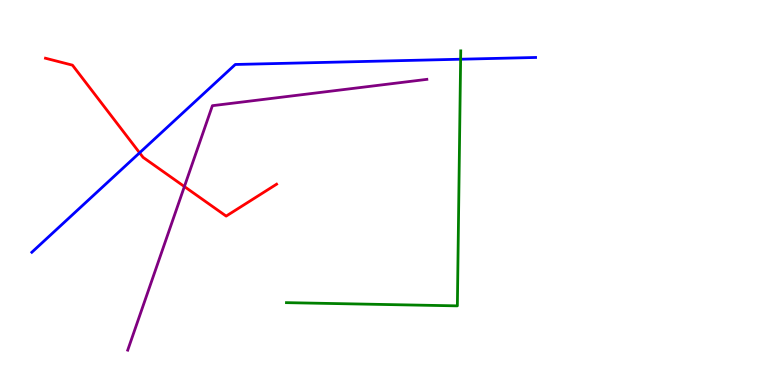[{'lines': ['blue', 'red'], 'intersections': [{'x': 1.8, 'y': 6.03}]}, {'lines': ['green', 'red'], 'intersections': []}, {'lines': ['purple', 'red'], 'intersections': [{'x': 2.38, 'y': 5.15}]}, {'lines': ['blue', 'green'], 'intersections': [{'x': 5.94, 'y': 8.46}]}, {'lines': ['blue', 'purple'], 'intersections': []}, {'lines': ['green', 'purple'], 'intersections': []}]